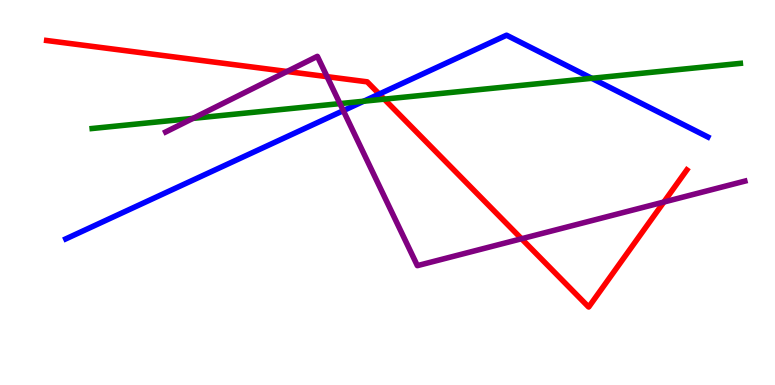[{'lines': ['blue', 'red'], 'intersections': [{'x': 4.89, 'y': 7.56}]}, {'lines': ['green', 'red'], 'intersections': [{'x': 4.96, 'y': 7.42}]}, {'lines': ['purple', 'red'], 'intersections': [{'x': 3.7, 'y': 8.14}, {'x': 4.22, 'y': 8.01}, {'x': 6.73, 'y': 3.8}, {'x': 8.57, 'y': 4.75}]}, {'lines': ['blue', 'green'], 'intersections': [{'x': 4.69, 'y': 7.37}, {'x': 7.64, 'y': 7.97}]}, {'lines': ['blue', 'purple'], 'intersections': [{'x': 4.43, 'y': 7.13}]}, {'lines': ['green', 'purple'], 'intersections': [{'x': 2.49, 'y': 6.93}, {'x': 4.39, 'y': 7.31}]}]